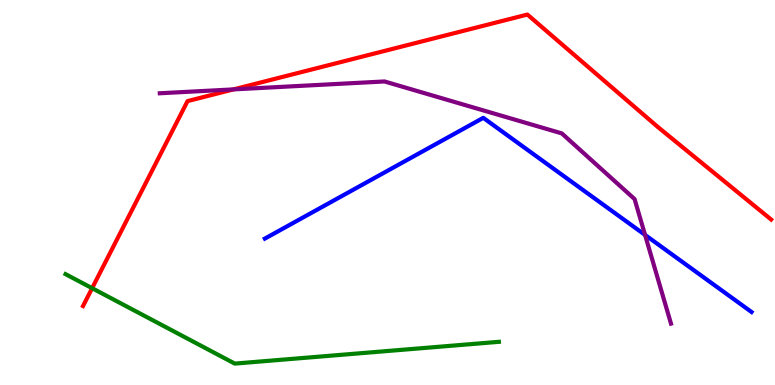[{'lines': ['blue', 'red'], 'intersections': []}, {'lines': ['green', 'red'], 'intersections': [{'x': 1.19, 'y': 2.51}]}, {'lines': ['purple', 'red'], 'intersections': [{'x': 3.01, 'y': 7.68}]}, {'lines': ['blue', 'green'], 'intersections': []}, {'lines': ['blue', 'purple'], 'intersections': [{'x': 8.32, 'y': 3.9}]}, {'lines': ['green', 'purple'], 'intersections': []}]